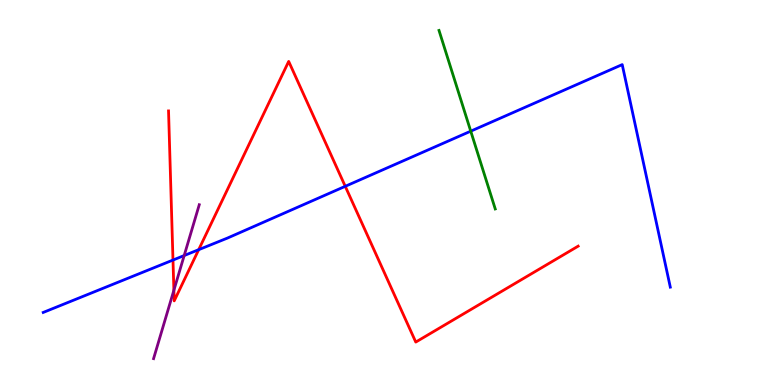[{'lines': ['blue', 'red'], 'intersections': [{'x': 2.23, 'y': 3.25}, {'x': 2.56, 'y': 3.51}, {'x': 4.45, 'y': 5.16}]}, {'lines': ['green', 'red'], 'intersections': []}, {'lines': ['purple', 'red'], 'intersections': [{'x': 2.24, 'y': 2.46}]}, {'lines': ['blue', 'green'], 'intersections': [{'x': 6.07, 'y': 6.59}]}, {'lines': ['blue', 'purple'], 'intersections': [{'x': 2.38, 'y': 3.36}]}, {'lines': ['green', 'purple'], 'intersections': []}]